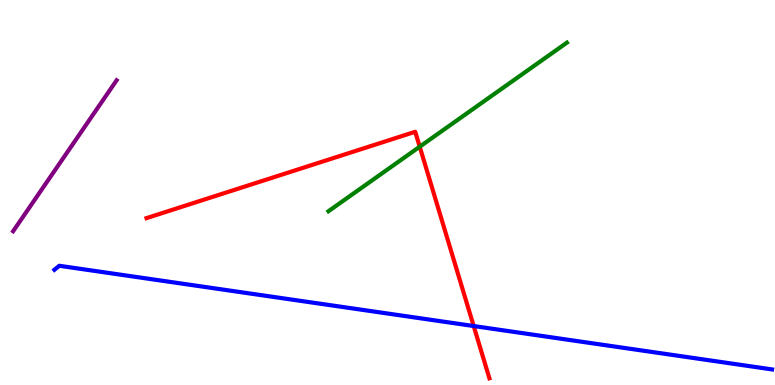[{'lines': ['blue', 'red'], 'intersections': [{'x': 6.11, 'y': 1.53}]}, {'lines': ['green', 'red'], 'intersections': [{'x': 5.42, 'y': 6.19}]}, {'lines': ['purple', 'red'], 'intersections': []}, {'lines': ['blue', 'green'], 'intersections': []}, {'lines': ['blue', 'purple'], 'intersections': []}, {'lines': ['green', 'purple'], 'intersections': []}]